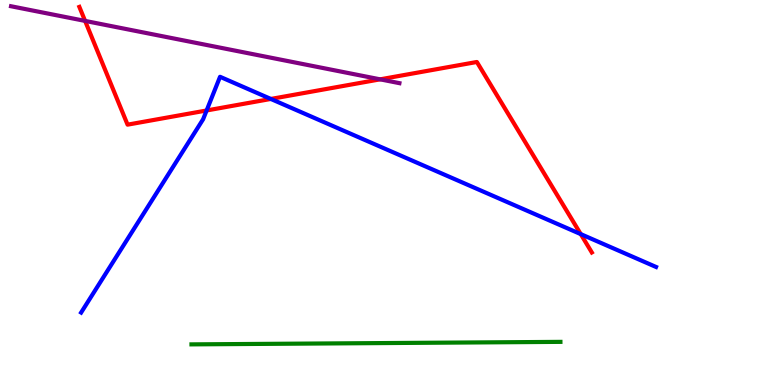[{'lines': ['blue', 'red'], 'intersections': [{'x': 2.67, 'y': 7.13}, {'x': 3.49, 'y': 7.43}, {'x': 7.49, 'y': 3.92}]}, {'lines': ['green', 'red'], 'intersections': []}, {'lines': ['purple', 'red'], 'intersections': [{'x': 1.1, 'y': 9.46}, {'x': 4.9, 'y': 7.94}]}, {'lines': ['blue', 'green'], 'intersections': []}, {'lines': ['blue', 'purple'], 'intersections': []}, {'lines': ['green', 'purple'], 'intersections': []}]